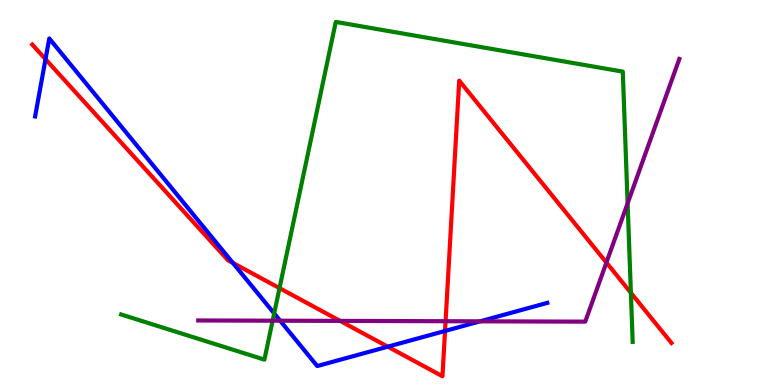[{'lines': ['blue', 'red'], 'intersections': [{'x': 0.587, 'y': 8.46}, {'x': 3.0, 'y': 3.17}, {'x': 5.0, 'y': 0.995}, {'x': 5.74, 'y': 1.4}]}, {'lines': ['green', 'red'], 'intersections': [{'x': 3.61, 'y': 2.52}, {'x': 8.14, 'y': 2.39}]}, {'lines': ['purple', 'red'], 'intersections': [{'x': 4.39, 'y': 1.66}, {'x': 5.75, 'y': 1.66}, {'x': 7.82, 'y': 3.18}]}, {'lines': ['blue', 'green'], 'intersections': [{'x': 3.54, 'y': 1.86}]}, {'lines': ['blue', 'purple'], 'intersections': [{'x': 3.61, 'y': 1.67}, {'x': 6.2, 'y': 1.65}]}, {'lines': ['green', 'purple'], 'intersections': [{'x': 3.52, 'y': 1.67}, {'x': 8.1, 'y': 4.72}]}]